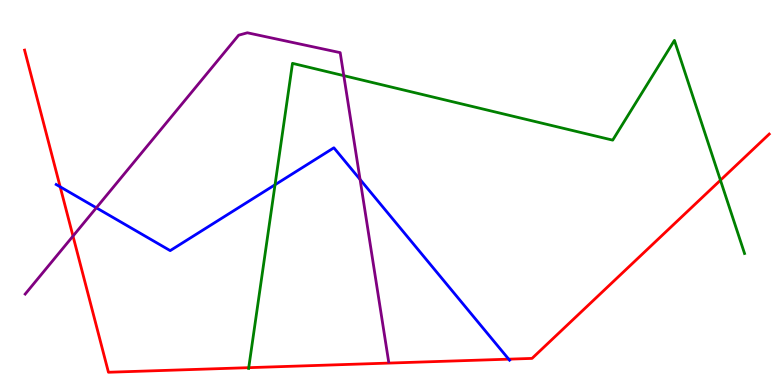[{'lines': ['blue', 'red'], 'intersections': [{'x': 0.776, 'y': 5.15}, {'x': 6.56, 'y': 0.671}]}, {'lines': ['green', 'red'], 'intersections': [{'x': 3.21, 'y': 0.45}, {'x': 9.3, 'y': 5.32}]}, {'lines': ['purple', 'red'], 'intersections': [{'x': 0.942, 'y': 3.87}]}, {'lines': ['blue', 'green'], 'intersections': [{'x': 3.55, 'y': 5.2}]}, {'lines': ['blue', 'purple'], 'intersections': [{'x': 1.24, 'y': 4.6}, {'x': 4.65, 'y': 5.34}]}, {'lines': ['green', 'purple'], 'intersections': [{'x': 4.44, 'y': 8.03}]}]